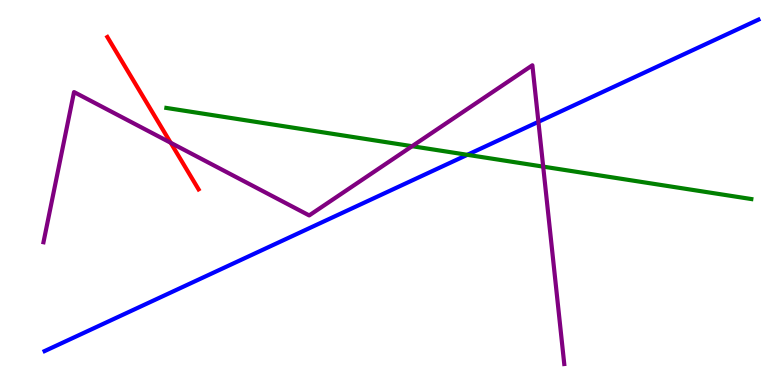[{'lines': ['blue', 'red'], 'intersections': []}, {'lines': ['green', 'red'], 'intersections': []}, {'lines': ['purple', 'red'], 'intersections': [{'x': 2.2, 'y': 6.29}]}, {'lines': ['blue', 'green'], 'intersections': [{'x': 6.03, 'y': 5.98}]}, {'lines': ['blue', 'purple'], 'intersections': [{'x': 6.95, 'y': 6.84}]}, {'lines': ['green', 'purple'], 'intersections': [{'x': 5.32, 'y': 6.2}, {'x': 7.01, 'y': 5.67}]}]